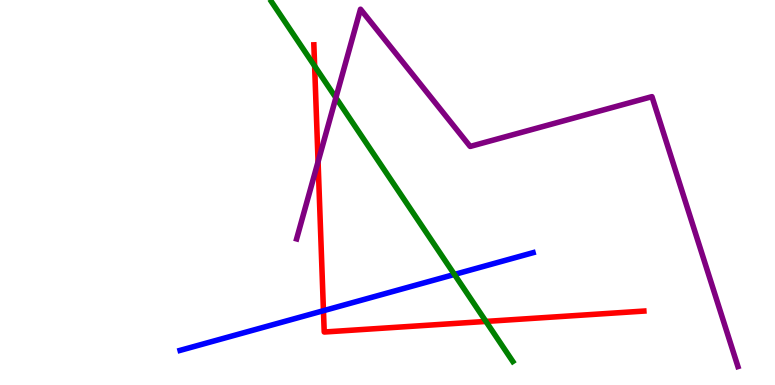[{'lines': ['blue', 'red'], 'intersections': [{'x': 4.17, 'y': 1.93}]}, {'lines': ['green', 'red'], 'intersections': [{'x': 4.06, 'y': 8.28}, {'x': 6.27, 'y': 1.65}]}, {'lines': ['purple', 'red'], 'intersections': [{'x': 4.1, 'y': 5.8}]}, {'lines': ['blue', 'green'], 'intersections': [{'x': 5.86, 'y': 2.87}]}, {'lines': ['blue', 'purple'], 'intersections': []}, {'lines': ['green', 'purple'], 'intersections': [{'x': 4.33, 'y': 7.46}]}]